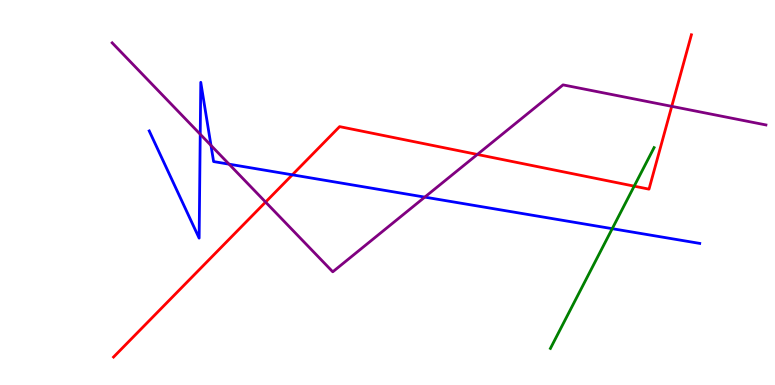[{'lines': ['blue', 'red'], 'intersections': [{'x': 3.77, 'y': 5.46}]}, {'lines': ['green', 'red'], 'intersections': [{'x': 8.18, 'y': 5.16}]}, {'lines': ['purple', 'red'], 'intersections': [{'x': 3.43, 'y': 4.75}, {'x': 6.16, 'y': 5.99}, {'x': 8.67, 'y': 7.24}]}, {'lines': ['blue', 'green'], 'intersections': [{'x': 7.9, 'y': 4.06}]}, {'lines': ['blue', 'purple'], 'intersections': [{'x': 2.58, 'y': 6.51}, {'x': 2.72, 'y': 6.22}, {'x': 2.96, 'y': 5.74}, {'x': 5.48, 'y': 4.88}]}, {'lines': ['green', 'purple'], 'intersections': []}]